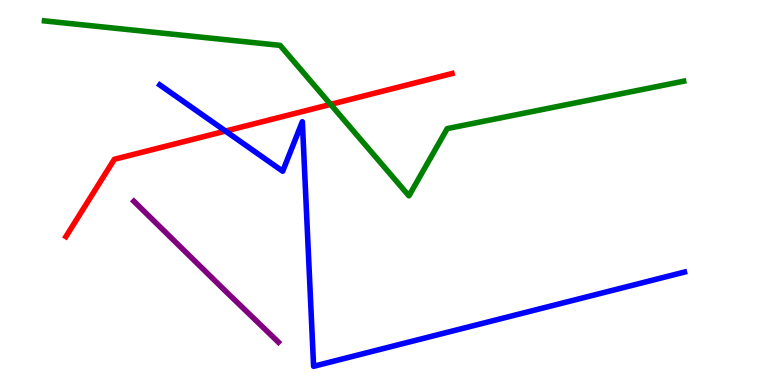[{'lines': ['blue', 'red'], 'intersections': [{'x': 2.91, 'y': 6.6}]}, {'lines': ['green', 'red'], 'intersections': [{'x': 4.27, 'y': 7.29}]}, {'lines': ['purple', 'red'], 'intersections': []}, {'lines': ['blue', 'green'], 'intersections': []}, {'lines': ['blue', 'purple'], 'intersections': []}, {'lines': ['green', 'purple'], 'intersections': []}]